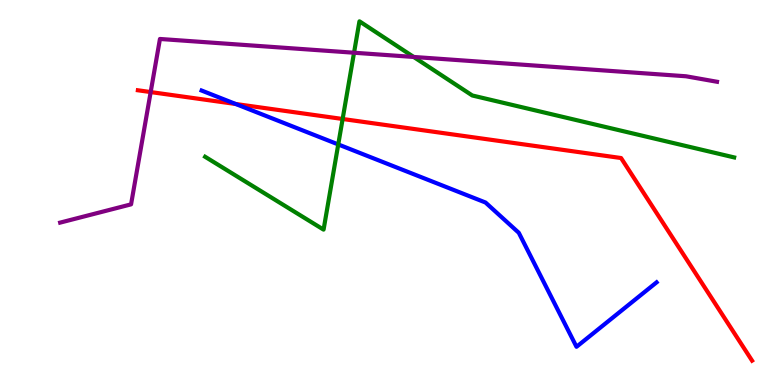[{'lines': ['blue', 'red'], 'intersections': [{'x': 3.04, 'y': 7.3}]}, {'lines': ['green', 'red'], 'intersections': [{'x': 4.42, 'y': 6.91}]}, {'lines': ['purple', 'red'], 'intersections': [{'x': 1.94, 'y': 7.61}]}, {'lines': ['blue', 'green'], 'intersections': [{'x': 4.36, 'y': 6.25}]}, {'lines': ['blue', 'purple'], 'intersections': []}, {'lines': ['green', 'purple'], 'intersections': [{'x': 4.57, 'y': 8.63}, {'x': 5.34, 'y': 8.52}]}]